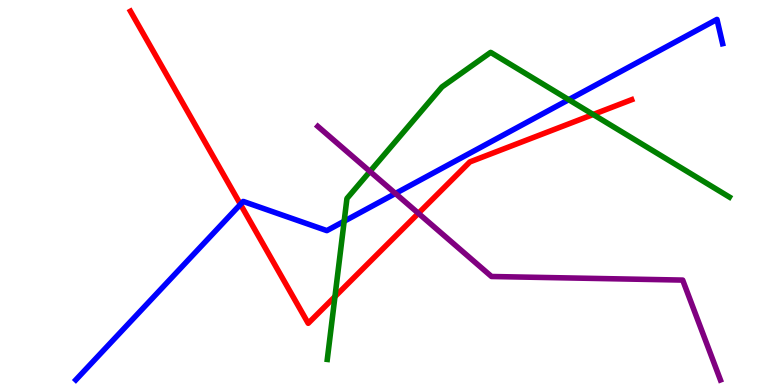[{'lines': ['blue', 'red'], 'intersections': [{'x': 3.1, 'y': 4.69}]}, {'lines': ['green', 'red'], 'intersections': [{'x': 4.32, 'y': 2.3}, {'x': 7.65, 'y': 7.03}]}, {'lines': ['purple', 'red'], 'intersections': [{'x': 5.4, 'y': 4.46}]}, {'lines': ['blue', 'green'], 'intersections': [{'x': 4.44, 'y': 4.25}, {'x': 7.34, 'y': 7.41}]}, {'lines': ['blue', 'purple'], 'intersections': [{'x': 5.1, 'y': 4.97}]}, {'lines': ['green', 'purple'], 'intersections': [{'x': 4.77, 'y': 5.55}]}]